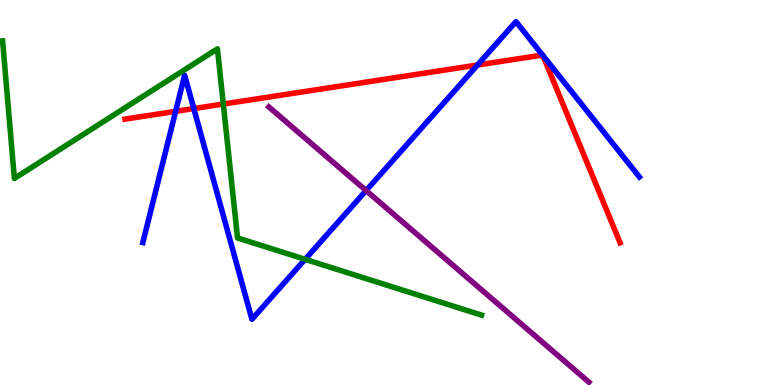[{'lines': ['blue', 'red'], 'intersections': [{'x': 2.27, 'y': 7.11}, {'x': 2.5, 'y': 7.18}, {'x': 6.16, 'y': 8.31}, {'x': 7.0, 'y': 8.57}, {'x': 7.0, 'y': 8.56}]}, {'lines': ['green', 'red'], 'intersections': [{'x': 2.88, 'y': 7.3}]}, {'lines': ['purple', 'red'], 'intersections': []}, {'lines': ['blue', 'green'], 'intersections': [{'x': 3.94, 'y': 3.26}]}, {'lines': ['blue', 'purple'], 'intersections': [{'x': 4.72, 'y': 5.05}]}, {'lines': ['green', 'purple'], 'intersections': []}]